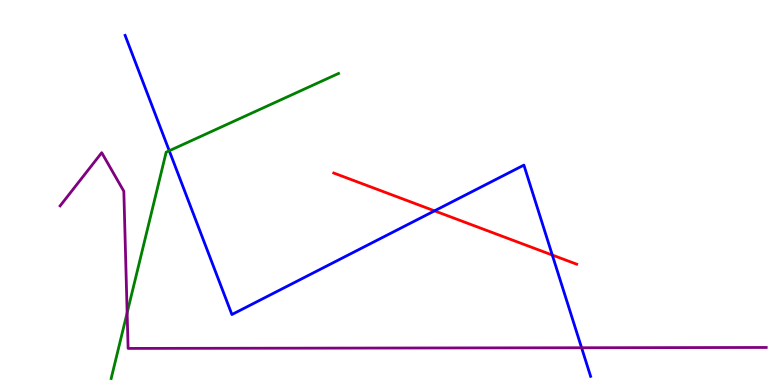[{'lines': ['blue', 'red'], 'intersections': [{'x': 5.61, 'y': 4.52}, {'x': 7.13, 'y': 3.38}]}, {'lines': ['green', 'red'], 'intersections': []}, {'lines': ['purple', 'red'], 'intersections': []}, {'lines': ['blue', 'green'], 'intersections': [{'x': 2.18, 'y': 6.08}]}, {'lines': ['blue', 'purple'], 'intersections': [{'x': 7.5, 'y': 0.968}]}, {'lines': ['green', 'purple'], 'intersections': [{'x': 1.64, 'y': 1.88}]}]